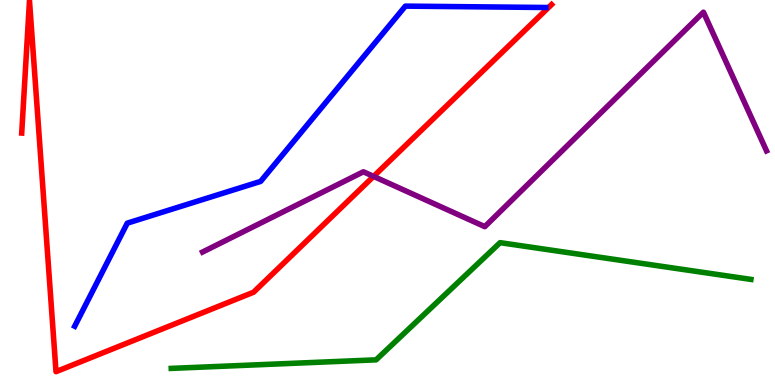[{'lines': ['blue', 'red'], 'intersections': []}, {'lines': ['green', 'red'], 'intersections': []}, {'lines': ['purple', 'red'], 'intersections': [{'x': 4.82, 'y': 5.42}]}, {'lines': ['blue', 'green'], 'intersections': []}, {'lines': ['blue', 'purple'], 'intersections': []}, {'lines': ['green', 'purple'], 'intersections': []}]